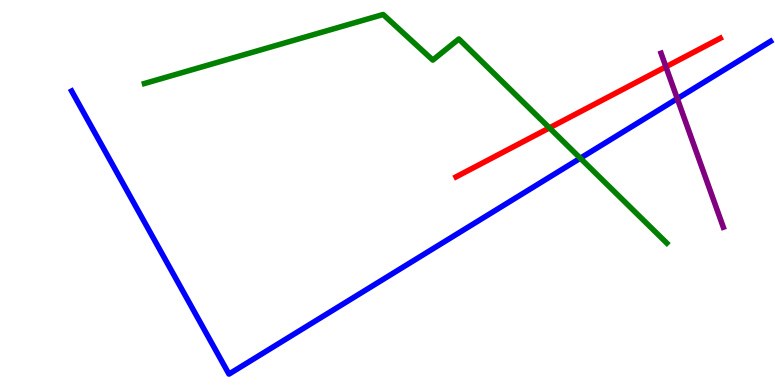[{'lines': ['blue', 'red'], 'intersections': []}, {'lines': ['green', 'red'], 'intersections': [{'x': 7.09, 'y': 6.68}]}, {'lines': ['purple', 'red'], 'intersections': [{'x': 8.59, 'y': 8.27}]}, {'lines': ['blue', 'green'], 'intersections': [{'x': 7.49, 'y': 5.89}]}, {'lines': ['blue', 'purple'], 'intersections': [{'x': 8.74, 'y': 7.44}]}, {'lines': ['green', 'purple'], 'intersections': []}]